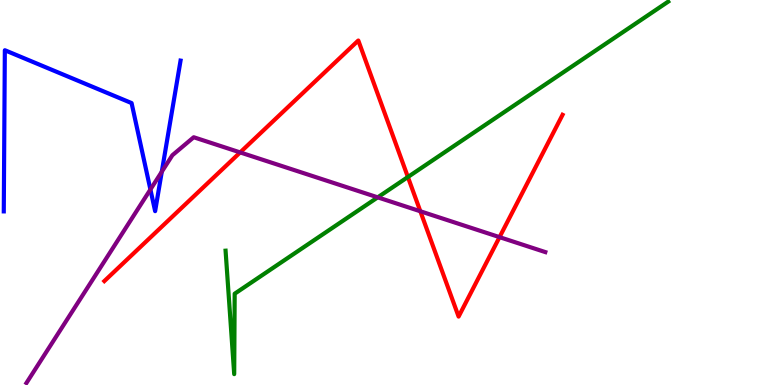[{'lines': ['blue', 'red'], 'intersections': []}, {'lines': ['green', 'red'], 'intersections': [{'x': 5.26, 'y': 5.4}]}, {'lines': ['purple', 'red'], 'intersections': [{'x': 3.1, 'y': 6.04}, {'x': 5.42, 'y': 4.51}, {'x': 6.45, 'y': 3.84}]}, {'lines': ['blue', 'green'], 'intersections': []}, {'lines': ['blue', 'purple'], 'intersections': [{'x': 1.94, 'y': 5.08}, {'x': 2.09, 'y': 5.54}]}, {'lines': ['green', 'purple'], 'intersections': [{'x': 4.87, 'y': 4.87}]}]